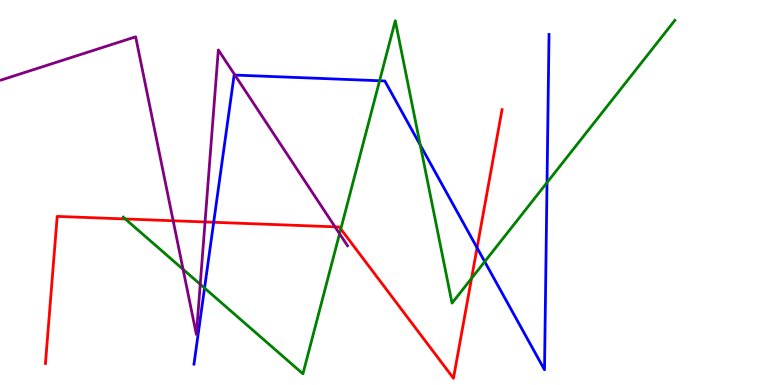[{'lines': ['blue', 'red'], 'intersections': [{'x': 2.76, 'y': 4.23}, {'x': 6.16, 'y': 3.56}]}, {'lines': ['green', 'red'], 'intersections': [{'x': 1.62, 'y': 4.31}, {'x': 4.4, 'y': 4.05}, {'x': 6.08, 'y': 2.77}]}, {'lines': ['purple', 'red'], 'intersections': [{'x': 2.23, 'y': 4.27}, {'x': 2.65, 'y': 4.23}, {'x': 4.32, 'y': 4.11}]}, {'lines': ['blue', 'green'], 'intersections': [{'x': 2.64, 'y': 2.52}, {'x': 4.9, 'y': 7.9}, {'x': 5.42, 'y': 6.23}, {'x': 6.25, 'y': 3.2}, {'x': 7.06, 'y': 5.26}]}, {'lines': ['blue', 'purple'], 'intersections': [{'x': 3.03, 'y': 8.05}]}, {'lines': ['green', 'purple'], 'intersections': [{'x': 2.36, 'y': 3.0}, {'x': 2.58, 'y': 2.62}, {'x': 4.38, 'y': 3.93}]}]